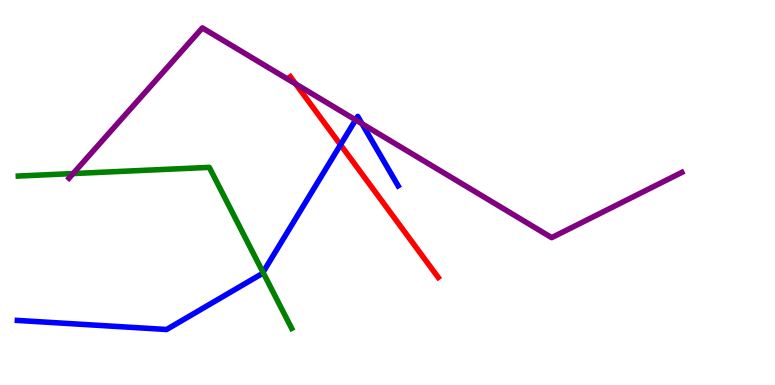[{'lines': ['blue', 'red'], 'intersections': [{'x': 4.39, 'y': 6.24}]}, {'lines': ['green', 'red'], 'intersections': []}, {'lines': ['purple', 'red'], 'intersections': [{'x': 3.82, 'y': 7.82}]}, {'lines': ['blue', 'green'], 'intersections': [{'x': 3.39, 'y': 2.93}]}, {'lines': ['blue', 'purple'], 'intersections': [{'x': 4.59, 'y': 6.89}, {'x': 4.67, 'y': 6.79}]}, {'lines': ['green', 'purple'], 'intersections': [{'x': 0.943, 'y': 5.49}]}]